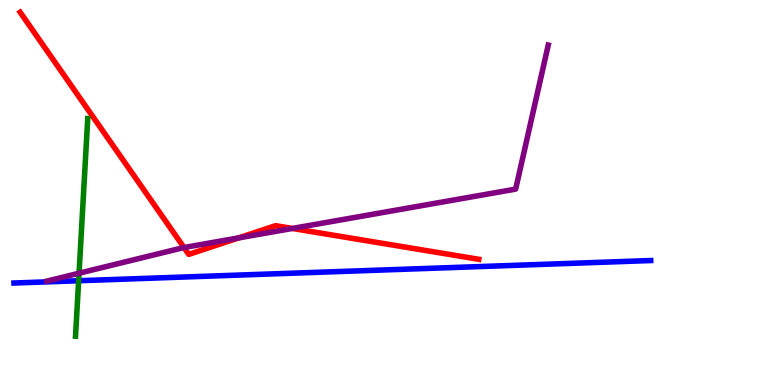[{'lines': ['blue', 'red'], 'intersections': []}, {'lines': ['green', 'red'], 'intersections': []}, {'lines': ['purple', 'red'], 'intersections': [{'x': 2.37, 'y': 3.57}, {'x': 3.08, 'y': 3.82}, {'x': 3.77, 'y': 4.07}]}, {'lines': ['blue', 'green'], 'intersections': [{'x': 1.01, 'y': 2.71}]}, {'lines': ['blue', 'purple'], 'intersections': []}, {'lines': ['green', 'purple'], 'intersections': [{'x': 1.02, 'y': 2.9}]}]